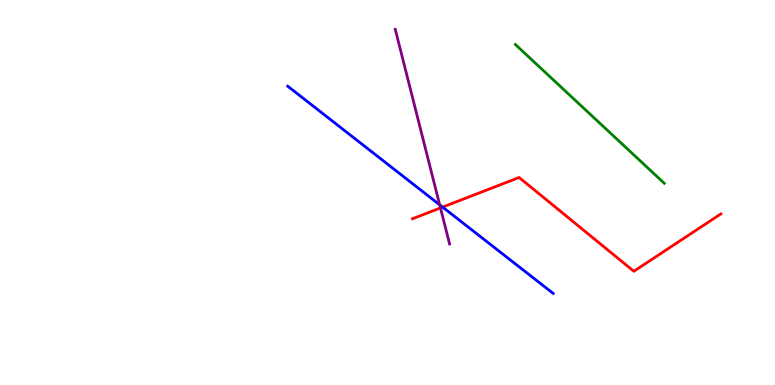[{'lines': ['blue', 'red'], 'intersections': [{'x': 5.71, 'y': 4.62}]}, {'lines': ['green', 'red'], 'intersections': []}, {'lines': ['purple', 'red'], 'intersections': [{'x': 5.68, 'y': 4.6}]}, {'lines': ['blue', 'green'], 'intersections': []}, {'lines': ['blue', 'purple'], 'intersections': [{'x': 5.67, 'y': 4.68}]}, {'lines': ['green', 'purple'], 'intersections': []}]